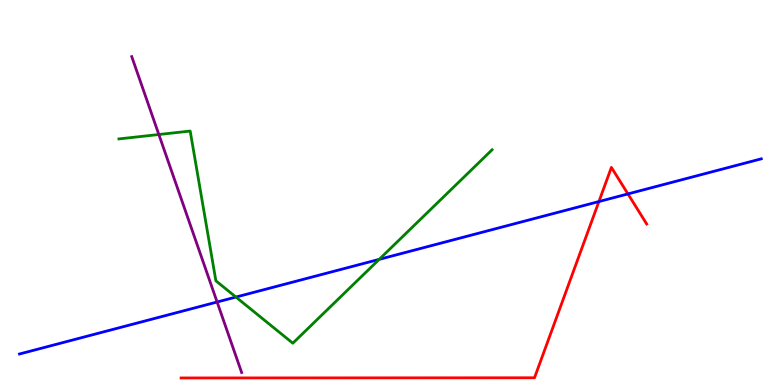[{'lines': ['blue', 'red'], 'intersections': [{'x': 7.73, 'y': 4.76}, {'x': 8.1, 'y': 4.96}]}, {'lines': ['green', 'red'], 'intersections': []}, {'lines': ['purple', 'red'], 'intersections': []}, {'lines': ['blue', 'green'], 'intersections': [{'x': 3.04, 'y': 2.28}, {'x': 4.89, 'y': 3.26}]}, {'lines': ['blue', 'purple'], 'intersections': [{'x': 2.8, 'y': 2.16}]}, {'lines': ['green', 'purple'], 'intersections': [{'x': 2.05, 'y': 6.51}]}]